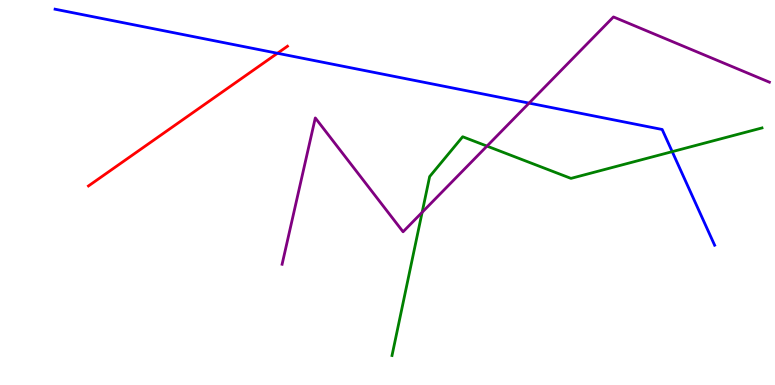[{'lines': ['blue', 'red'], 'intersections': [{'x': 3.58, 'y': 8.62}]}, {'lines': ['green', 'red'], 'intersections': []}, {'lines': ['purple', 'red'], 'intersections': []}, {'lines': ['blue', 'green'], 'intersections': [{'x': 8.67, 'y': 6.06}]}, {'lines': ['blue', 'purple'], 'intersections': [{'x': 6.83, 'y': 7.32}]}, {'lines': ['green', 'purple'], 'intersections': [{'x': 5.45, 'y': 4.49}, {'x': 6.28, 'y': 6.21}]}]